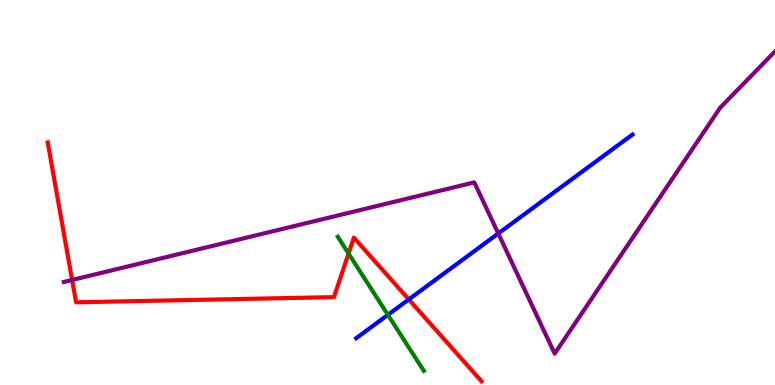[{'lines': ['blue', 'red'], 'intersections': [{'x': 5.28, 'y': 2.22}]}, {'lines': ['green', 'red'], 'intersections': [{'x': 4.5, 'y': 3.41}]}, {'lines': ['purple', 'red'], 'intersections': [{'x': 0.931, 'y': 2.73}]}, {'lines': ['blue', 'green'], 'intersections': [{'x': 5.01, 'y': 1.82}]}, {'lines': ['blue', 'purple'], 'intersections': [{'x': 6.43, 'y': 3.94}]}, {'lines': ['green', 'purple'], 'intersections': []}]